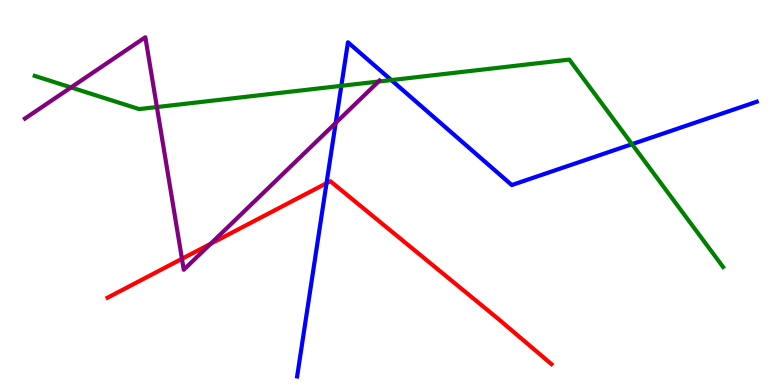[{'lines': ['blue', 'red'], 'intersections': [{'x': 4.21, 'y': 5.24}]}, {'lines': ['green', 'red'], 'intersections': []}, {'lines': ['purple', 'red'], 'intersections': [{'x': 2.35, 'y': 3.28}, {'x': 2.72, 'y': 3.67}]}, {'lines': ['blue', 'green'], 'intersections': [{'x': 4.4, 'y': 7.77}, {'x': 5.05, 'y': 7.92}, {'x': 8.15, 'y': 6.26}]}, {'lines': ['blue', 'purple'], 'intersections': [{'x': 4.33, 'y': 6.81}]}, {'lines': ['green', 'purple'], 'intersections': [{'x': 0.916, 'y': 7.73}, {'x': 2.02, 'y': 7.22}, {'x': 4.88, 'y': 7.88}]}]